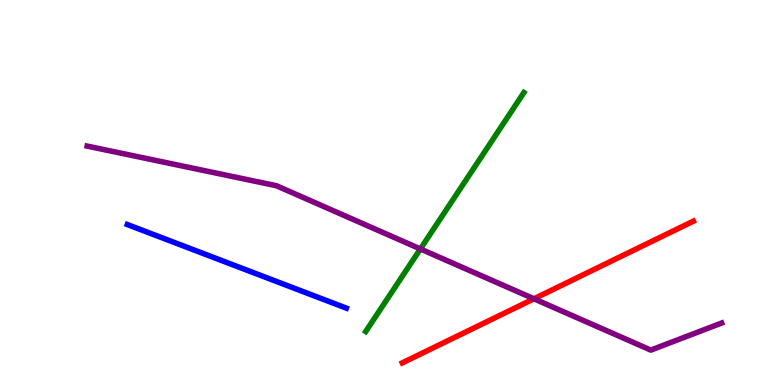[{'lines': ['blue', 'red'], 'intersections': []}, {'lines': ['green', 'red'], 'intersections': []}, {'lines': ['purple', 'red'], 'intersections': [{'x': 6.89, 'y': 2.24}]}, {'lines': ['blue', 'green'], 'intersections': []}, {'lines': ['blue', 'purple'], 'intersections': []}, {'lines': ['green', 'purple'], 'intersections': [{'x': 5.42, 'y': 3.53}]}]